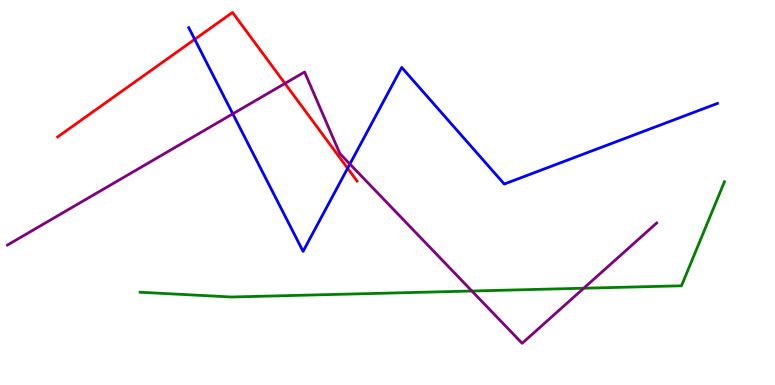[{'lines': ['blue', 'red'], 'intersections': [{'x': 2.51, 'y': 8.98}, {'x': 4.49, 'y': 5.63}]}, {'lines': ['green', 'red'], 'intersections': []}, {'lines': ['purple', 'red'], 'intersections': [{'x': 3.68, 'y': 7.83}]}, {'lines': ['blue', 'green'], 'intersections': []}, {'lines': ['blue', 'purple'], 'intersections': [{'x': 3.0, 'y': 7.04}, {'x': 4.51, 'y': 5.74}]}, {'lines': ['green', 'purple'], 'intersections': [{'x': 6.09, 'y': 2.44}, {'x': 7.53, 'y': 2.51}]}]